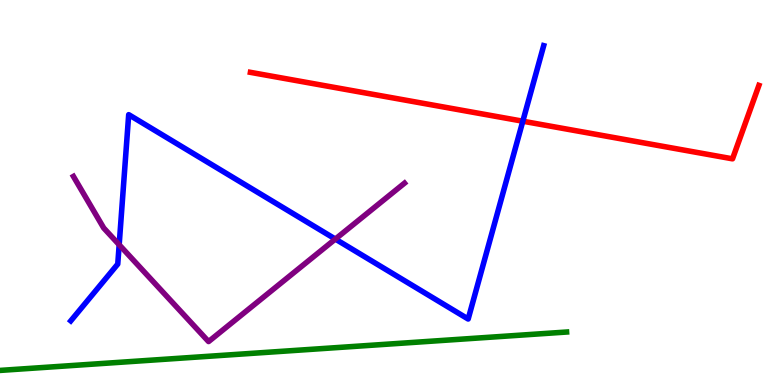[{'lines': ['blue', 'red'], 'intersections': [{'x': 6.75, 'y': 6.85}]}, {'lines': ['green', 'red'], 'intersections': []}, {'lines': ['purple', 'red'], 'intersections': []}, {'lines': ['blue', 'green'], 'intersections': []}, {'lines': ['blue', 'purple'], 'intersections': [{'x': 1.54, 'y': 3.64}, {'x': 4.33, 'y': 3.79}]}, {'lines': ['green', 'purple'], 'intersections': []}]